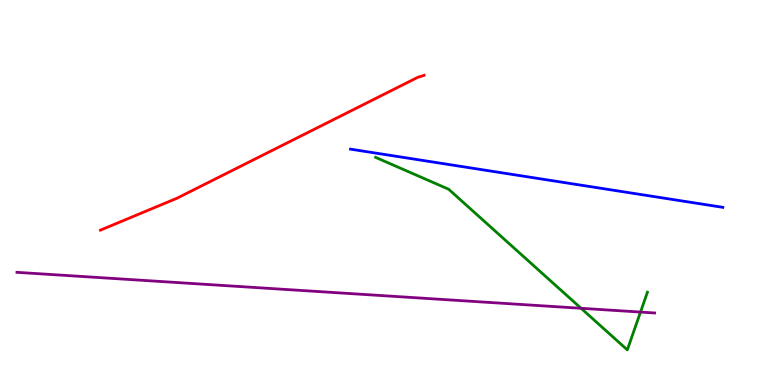[{'lines': ['blue', 'red'], 'intersections': []}, {'lines': ['green', 'red'], 'intersections': []}, {'lines': ['purple', 'red'], 'intersections': []}, {'lines': ['blue', 'green'], 'intersections': []}, {'lines': ['blue', 'purple'], 'intersections': []}, {'lines': ['green', 'purple'], 'intersections': [{'x': 7.5, 'y': 1.99}, {'x': 8.26, 'y': 1.89}]}]